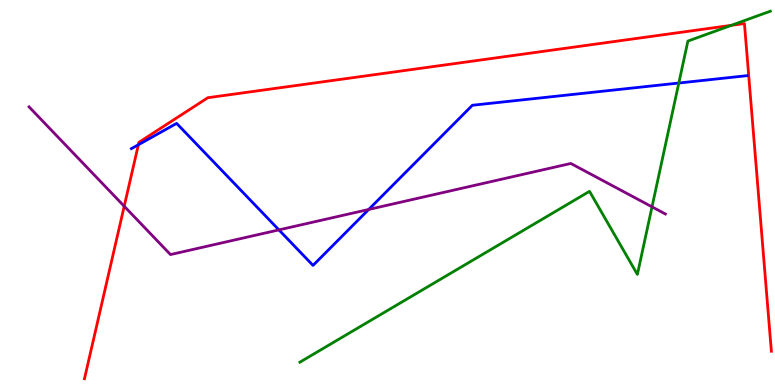[{'lines': ['blue', 'red'], 'intersections': [{'x': 1.79, 'y': 6.24}]}, {'lines': ['green', 'red'], 'intersections': [{'x': 9.44, 'y': 9.34}]}, {'lines': ['purple', 'red'], 'intersections': [{'x': 1.6, 'y': 4.64}]}, {'lines': ['blue', 'green'], 'intersections': [{'x': 8.76, 'y': 7.84}]}, {'lines': ['blue', 'purple'], 'intersections': [{'x': 3.6, 'y': 4.03}, {'x': 4.76, 'y': 4.56}]}, {'lines': ['green', 'purple'], 'intersections': [{'x': 8.41, 'y': 4.63}]}]